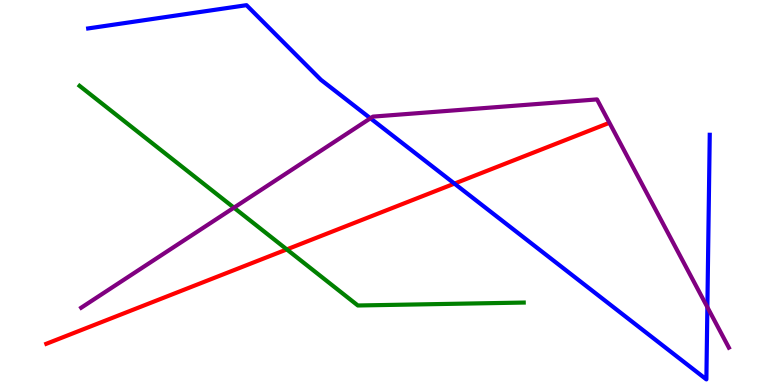[{'lines': ['blue', 'red'], 'intersections': [{'x': 5.86, 'y': 5.23}]}, {'lines': ['green', 'red'], 'intersections': [{'x': 3.7, 'y': 3.52}]}, {'lines': ['purple', 'red'], 'intersections': []}, {'lines': ['blue', 'green'], 'intersections': []}, {'lines': ['blue', 'purple'], 'intersections': [{'x': 4.78, 'y': 6.93}, {'x': 9.13, 'y': 2.02}]}, {'lines': ['green', 'purple'], 'intersections': [{'x': 3.02, 'y': 4.61}]}]